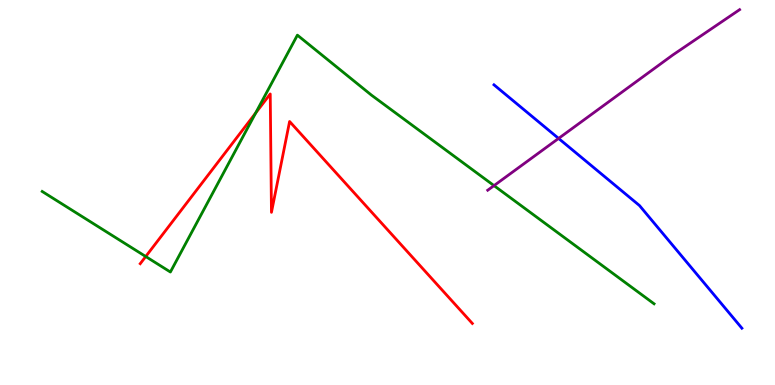[{'lines': ['blue', 'red'], 'intersections': []}, {'lines': ['green', 'red'], 'intersections': [{'x': 1.88, 'y': 3.34}, {'x': 3.3, 'y': 7.06}]}, {'lines': ['purple', 'red'], 'intersections': []}, {'lines': ['blue', 'green'], 'intersections': []}, {'lines': ['blue', 'purple'], 'intersections': [{'x': 7.21, 'y': 6.4}]}, {'lines': ['green', 'purple'], 'intersections': [{'x': 6.37, 'y': 5.18}]}]